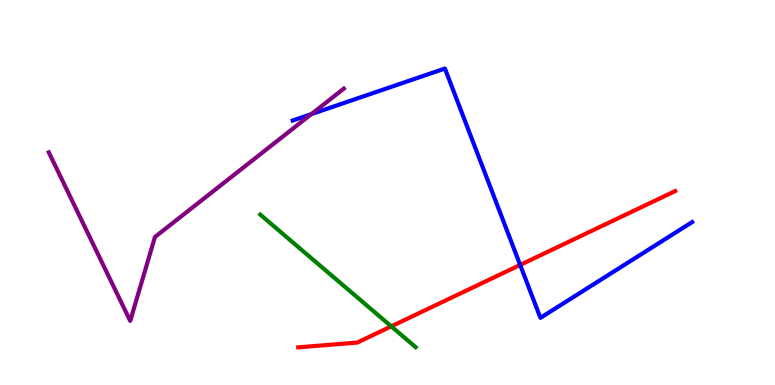[{'lines': ['blue', 'red'], 'intersections': [{'x': 6.71, 'y': 3.12}]}, {'lines': ['green', 'red'], 'intersections': [{'x': 5.05, 'y': 1.52}]}, {'lines': ['purple', 'red'], 'intersections': []}, {'lines': ['blue', 'green'], 'intersections': []}, {'lines': ['blue', 'purple'], 'intersections': [{'x': 4.02, 'y': 7.04}]}, {'lines': ['green', 'purple'], 'intersections': []}]